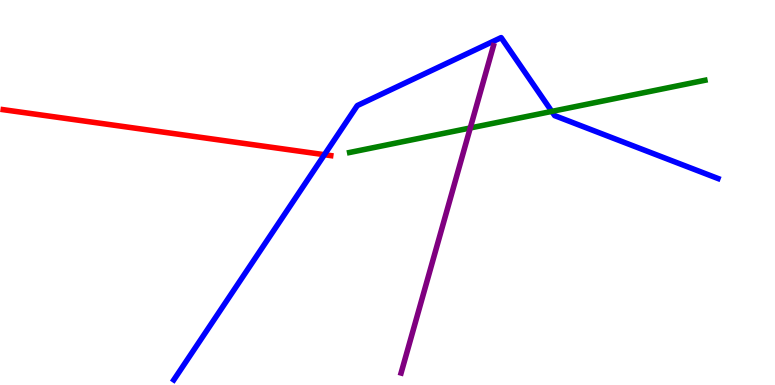[{'lines': ['blue', 'red'], 'intersections': [{'x': 4.19, 'y': 5.98}]}, {'lines': ['green', 'red'], 'intersections': []}, {'lines': ['purple', 'red'], 'intersections': []}, {'lines': ['blue', 'green'], 'intersections': [{'x': 7.12, 'y': 7.11}]}, {'lines': ['blue', 'purple'], 'intersections': []}, {'lines': ['green', 'purple'], 'intersections': [{'x': 6.07, 'y': 6.68}]}]